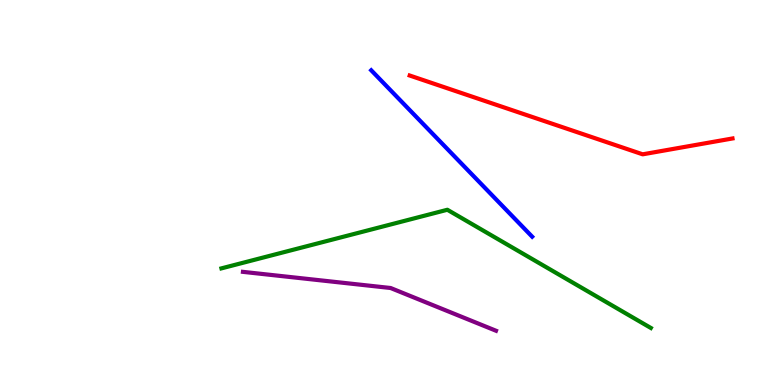[{'lines': ['blue', 'red'], 'intersections': []}, {'lines': ['green', 'red'], 'intersections': []}, {'lines': ['purple', 'red'], 'intersections': []}, {'lines': ['blue', 'green'], 'intersections': []}, {'lines': ['blue', 'purple'], 'intersections': []}, {'lines': ['green', 'purple'], 'intersections': []}]